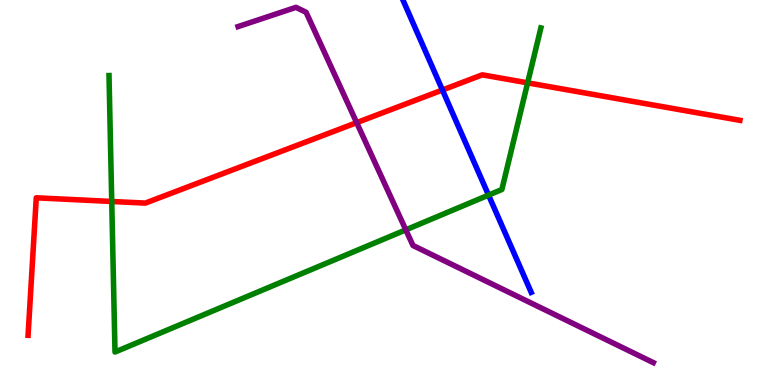[{'lines': ['blue', 'red'], 'intersections': [{'x': 5.71, 'y': 7.66}]}, {'lines': ['green', 'red'], 'intersections': [{'x': 1.44, 'y': 4.77}, {'x': 6.81, 'y': 7.85}]}, {'lines': ['purple', 'red'], 'intersections': [{'x': 4.6, 'y': 6.81}]}, {'lines': ['blue', 'green'], 'intersections': [{'x': 6.3, 'y': 4.93}]}, {'lines': ['blue', 'purple'], 'intersections': []}, {'lines': ['green', 'purple'], 'intersections': [{'x': 5.24, 'y': 4.03}]}]